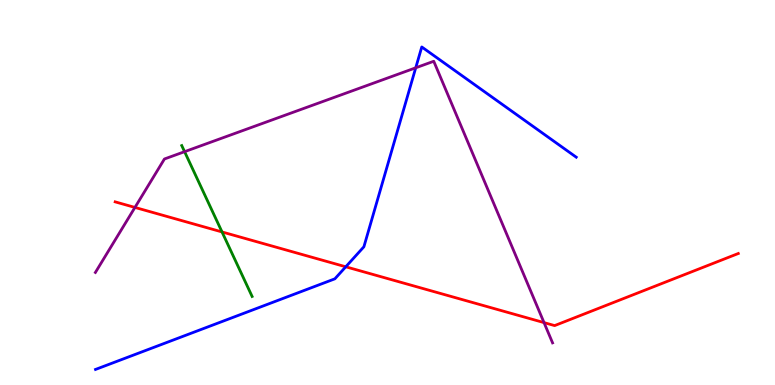[{'lines': ['blue', 'red'], 'intersections': [{'x': 4.46, 'y': 3.07}]}, {'lines': ['green', 'red'], 'intersections': [{'x': 2.86, 'y': 3.98}]}, {'lines': ['purple', 'red'], 'intersections': [{'x': 1.74, 'y': 4.61}, {'x': 7.02, 'y': 1.62}]}, {'lines': ['blue', 'green'], 'intersections': []}, {'lines': ['blue', 'purple'], 'intersections': [{'x': 5.36, 'y': 8.24}]}, {'lines': ['green', 'purple'], 'intersections': [{'x': 2.38, 'y': 6.06}]}]